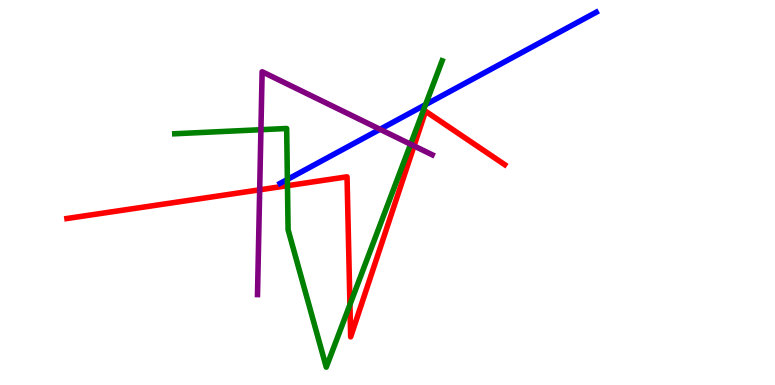[{'lines': ['blue', 'red'], 'intersections': []}, {'lines': ['green', 'red'], 'intersections': [{'x': 3.71, 'y': 5.18}, {'x': 4.52, 'y': 2.09}]}, {'lines': ['purple', 'red'], 'intersections': [{'x': 3.35, 'y': 5.07}, {'x': 5.34, 'y': 6.21}]}, {'lines': ['blue', 'green'], 'intersections': [{'x': 3.71, 'y': 5.34}, {'x': 5.49, 'y': 7.28}]}, {'lines': ['blue', 'purple'], 'intersections': [{'x': 4.9, 'y': 6.64}]}, {'lines': ['green', 'purple'], 'intersections': [{'x': 3.37, 'y': 6.63}, {'x': 5.3, 'y': 6.25}]}]